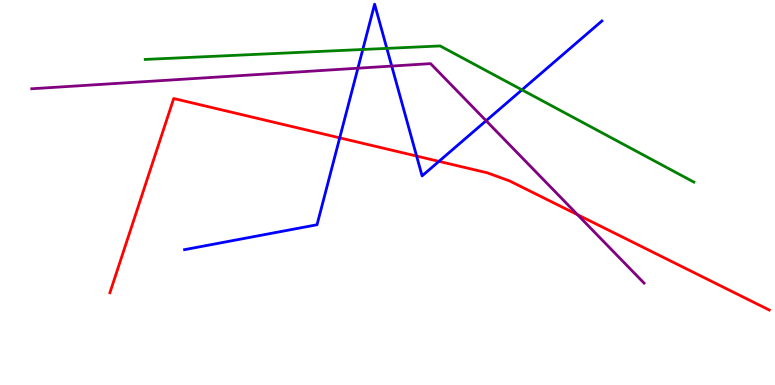[{'lines': ['blue', 'red'], 'intersections': [{'x': 4.38, 'y': 6.42}, {'x': 5.38, 'y': 5.95}, {'x': 5.66, 'y': 5.81}]}, {'lines': ['green', 'red'], 'intersections': []}, {'lines': ['purple', 'red'], 'intersections': [{'x': 7.45, 'y': 4.42}]}, {'lines': ['blue', 'green'], 'intersections': [{'x': 4.68, 'y': 8.71}, {'x': 4.99, 'y': 8.74}, {'x': 6.73, 'y': 7.67}]}, {'lines': ['blue', 'purple'], 'intersections': [{'x': 4.62, 'y': 8.23}, {'x': 5.05, 'y': 8.28}, {'x': 6.27, 'y': 6.86}]}, {'lines': ['green', 'purple'], 'intersections': []}]